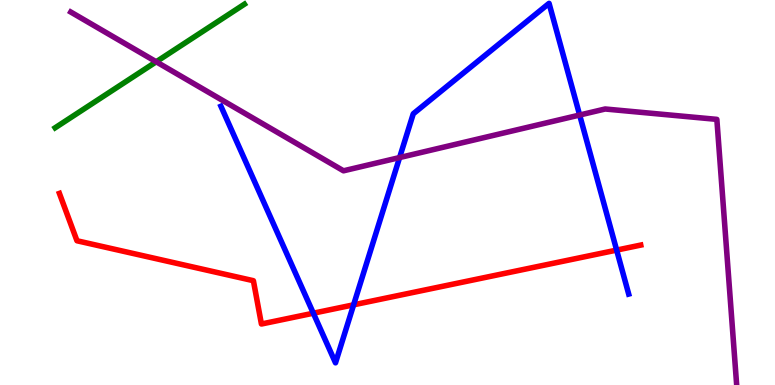[{'lines': ['blue', 'red'], 'intersections': [{'x': 4.04, 'y': 1.86}, {'x': 4.56, 'y': 2.08}, {'x': 7.96, 'y': 3.5}]}, {'lines': ['green', 'red'], 'intersections': []}, {'lines': ['purple', 'red'], 'intersections': []}, {'lines': ['blue', 'green'], 'intersections': []}, {'lines': ['blue', 'purple'], 'intersections': [{'x': 5.16, 'y': 5.91}, {'x': 7.48, 'y': 7.01}]}, {'lines': ['green', 'purple'], 'intersections': [{'x': 2.02, 'y': 8.4}]}]